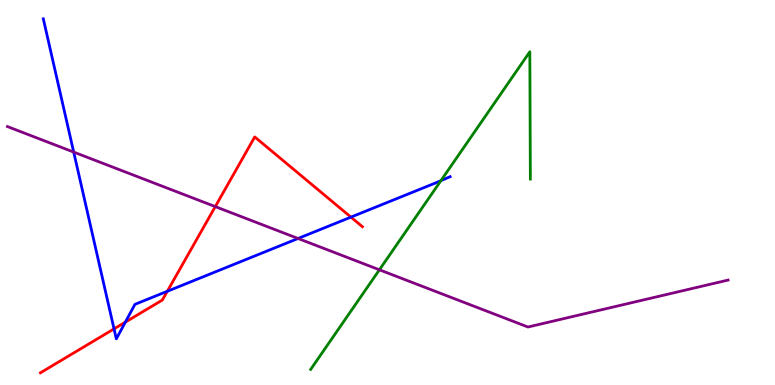[{'lines': ['blue', 'red'], 'intersections': [{'x': 1.47, 'y': 1.46}, {'x': 1.62, 'y': 1.63}, {'x': 2.16, 'y': 2.43}, {'x': 4.53, 'y': 4.36}]}, {'lines': ['green', 'red'], 'intersections': []}, {'lines': ['purple', 'red'], 'intersections': [{'x': 2.78, 'y': 4.63}]}, {'lines': ['blue', 'green'], 'intersections': [{'x': 5.69, 'y': 5.31}]}, {'lines': ['blue', 'purple'], 'intersections': [{'x': 0.951, 'y': 6.05}, {'x': 3.85, 'y': 3.81}]}, {'lines': ['green', 'purple'], 'intersections': [{'x': 4.9, 'y': 2.99}]}]